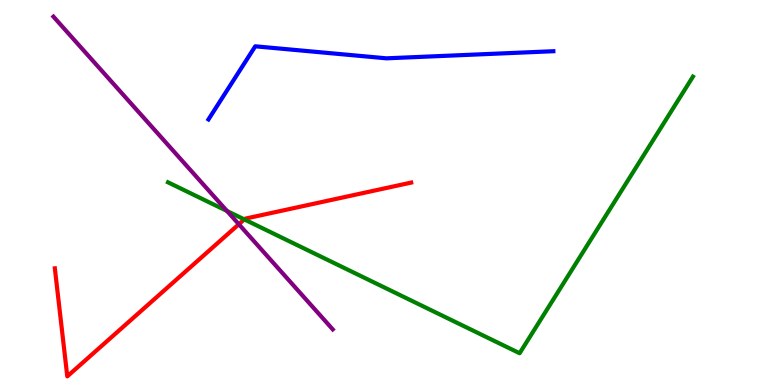[{'lines': ['blue', 'red'], 'intersections': []}, {'lines': ['green', 'red'], 'intersections': [{'x': 3.15, 'y': 4.3}]}, {'lines': ['purple', 'red'], 'intersections': [{'x': 3.08, 'y': 4.18}]}, {'lines': ['blue', 'green'], 'intersections': []}, {'lines': ['blue', 'purple'], 'intersections': []}, {'lines': ['green', 'purple'], 'intersections': [{'x': 2.93, 'y': 4.52}]}]